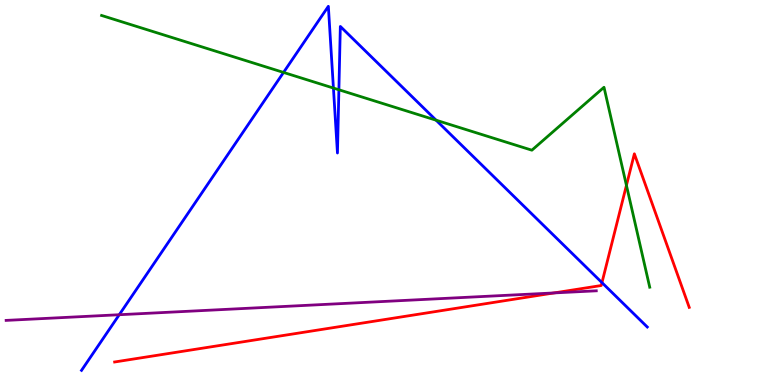[{'lines': ['blue', 'red'], 'intersections': [{'x': 7.77, 'y': 2.66}]}, {'lines': ['green', 'red'], 'intersections': [{'x': 8.08, 'y': 5.19}]}, {'lines': ['purple', 'red'], 'intersections': [{'x': 7.15, 'y': 2.39}]}, {'lines': ['blue', 'green'], 'intersections': [{'x': 3.66, 'y': 8.12}, {'x': 4.3, 'y': 7.71}, {'x': 4.37, 'y': 7.67}, {'x': 5.63, 'y': 6.88}]}, {'lines': ['blue', 'purple'], 'intersections': [{'x': 1.54, 'y': 1.83}]}, {'lines': ['green', 'purple'], 'intersections': []}]